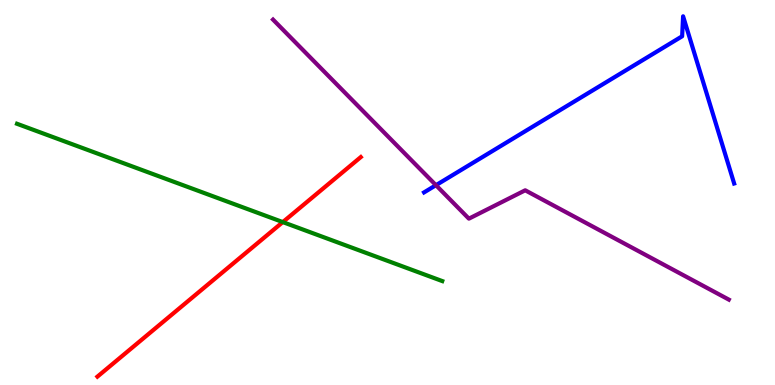[{'lines': ['blue', 'red'], 'intersections': []}, {'lines': ['green', 'red'], 'intersections': [{'x': 3.65, 'y': 4.23}]}, {'lines': ['purple', 'red'], 'intersections': []}, {'lines': ['blue', 'green'], 'intersections': []}, {'lines': ['blue', 'purple'], 'intersections': [{'x': 5.63, 'y': 5.19}]}, {'lines': ['green', 'purple'], 'intersections': []}]